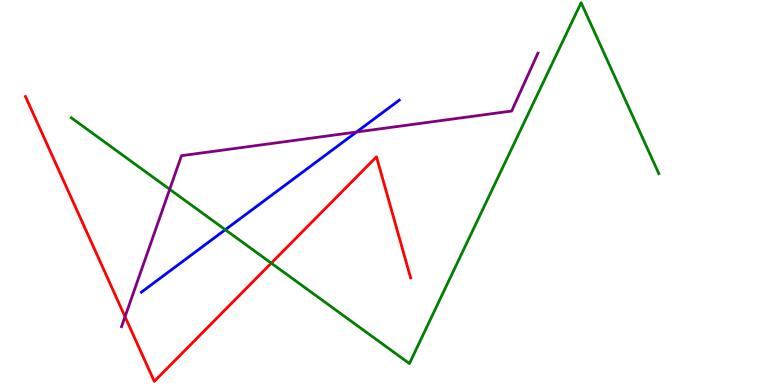[{'lines': ['blue', 'red'], 'intersections': []}, {'lines': ['green', 'red'], 'intersections': [{'x': 3.5, 'y': 3.17}]}, {'lines': ['purple', 'red'], 'intersections': [{'x': 1.61, 'y': 1.77}]}, {'lines': ['blue', 'green'], 'intersections': [{'x': 2.91, 'y': 4.03}]}, {'lines': ['blue', 'purple'], 'intersections': [{'x': 4.6, 'y': 6.57}]}, {'lines': ['green', 'purple'], 'intersections': [{'x': 2.19, 'y': 5.08}]}]